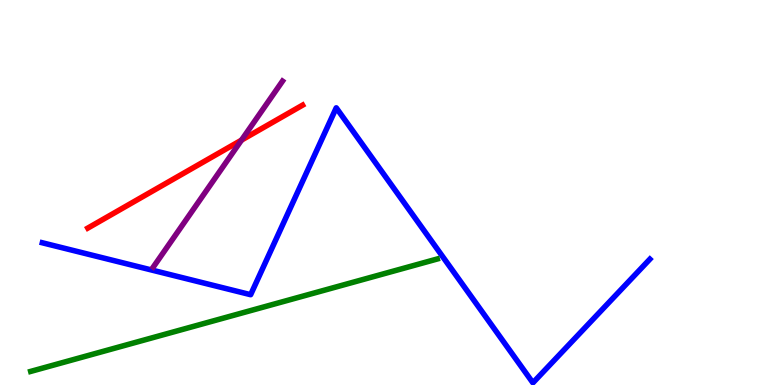[{'lines': ['blue', 'red'], 'intersections': []}, {'lines': ['green', 'red'], 'intersections': []}, {'lines': ['purple', 'red'], 'intersections': [{'x': 3.12, 'y': 6.36}]}, {'lines': ['blue', 'green'], 'intersections': []}, {'lines': ['blue', 'purple'], 'intersections': []}, {'lines': ['green', 'purple'], 'intersections': []}]